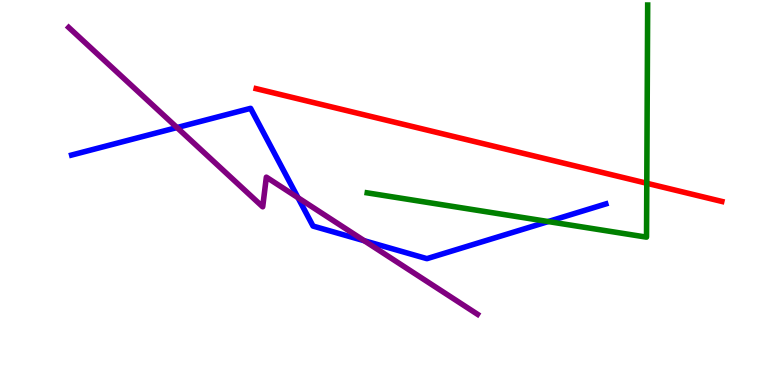[{'lines': ['blue', 'red'], 'intersections': []}, {'lines': ['green', 'red'], 'intersections': [{'x': 8.35, 'y': 5.24}]}, {'lines': ['purple', 'red'], 'intersections': []}, {'lines': ['blue', 'green'], 'intersections': [{'x': 7.07, 'y': 4.25}]}, {'lines': ['blue', 'purple'], 'intersections': [{'x': 2.28, 'y': 6.69}, {'x': 3.84, 'y': 4.86}, {'x': 4.7, 'y': 3.75}]}, {'lines': ['green', 'purple'], 'intersections': []}]